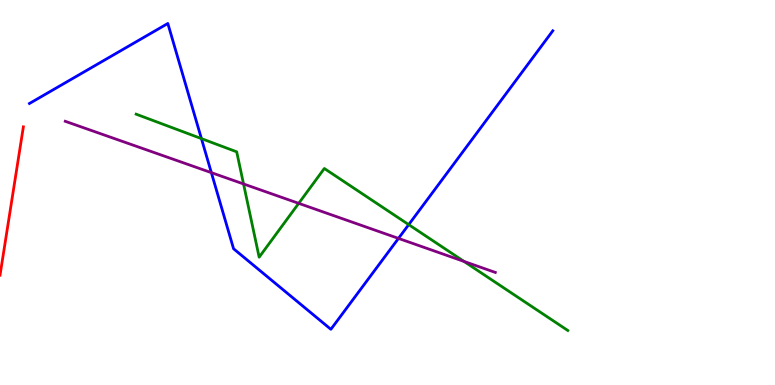[{'lines': ['blue', 'red'], 'intersections': []}, {'lines': ['green', 'red'], 'intersections': []}, {'lines': ['purple', 'red'], 'intersections': []}, {'lines': ['blue', 'green'], 'intersections': [{'x': 2.6, 'y': 6.4}, {'x': 5.27, 'y': 4.17}]}, {'lines': ['blue', 'purple'], 'intersections': [{'x': 2.73, 'y': 5.52}, {'x': 5.14, 'y': 3.81}]}, {'lines': ['green', 'purple'], 'intersections': [{'x': 3.14, 'y': 5.22}, {'x': 3.85, 'y': 4.72}, {'x': 5.99, 'y': 3.21}]}]